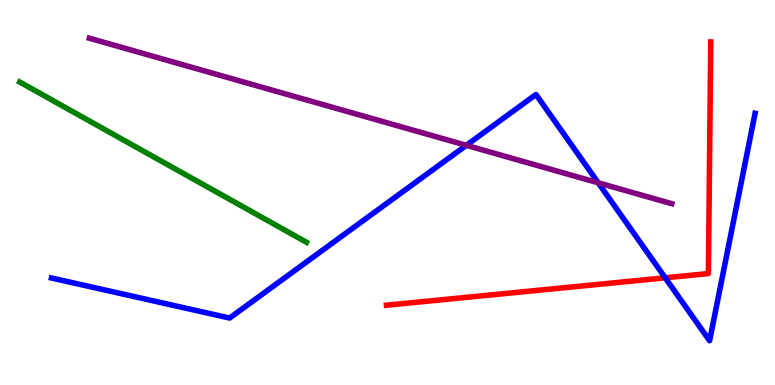[{'lines': ['blue', 'red'], 'intersections': [{'x': 8.58, 'y': 2.78}]}, {'lines': ['green', 'red'], 'intersections': []}, {'lines': ['purple', 'red'], 'intersections': []}, {'lines': ['blue', 'green'], 'intersections': []}, {'lines': ['blue', 'purple'], 'intersections': [{'x': 6.02, 'y': 6.23}, {'x': 7.72, 'y': 5.25}]}, {'lines': ['green', 'purple'], 'intersections': []}]